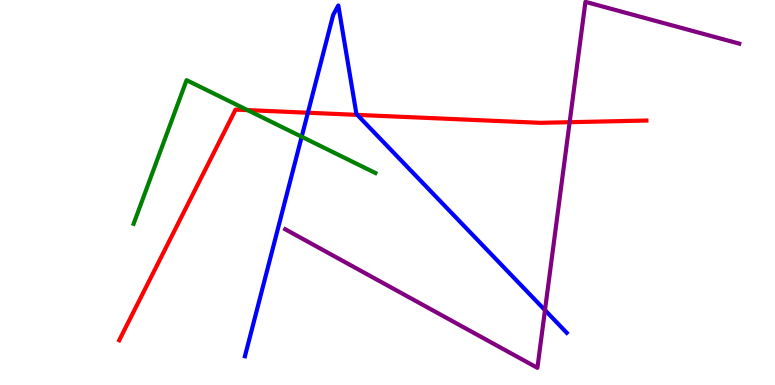[{'lines': ['blue', 'red'], 'intersections': [{'x': 3.97, 'y': 7.07}, {'x': 4.61, 'y': 7.02}]}, {'lines': ['green', 'red'], 'intersections': [{'x': 3.19, 'y': 7.14}]}, {'lines': ['purple', 'red'], 'intersections': [{'x': 7.35, 'y': 6.83}]}, {'lines': ['blue', 'green'], 'intersections': [{'x': 3.89, 'y': 6.45}]}, {'lines': ['blue', 'purple'], 'intersections': [{'x': 7.03, 'y': 1.94}]}, {'lines': ['green', 'purple'], 'intersections': []}]